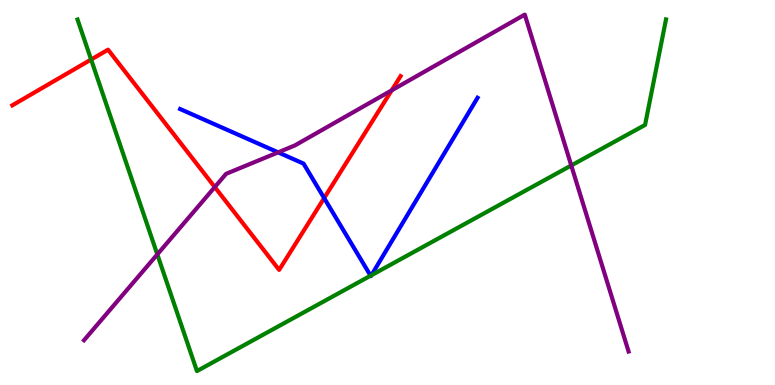[{'lines': ['blue', 'red'], 'intersections': [{'x': 4.18, 'y': 4.85}]}, {'lines': ['green', 'red'], 'intersections': [{'x': 1.18, 'y': 8.45}]}, {'lines': ['purple', 'red'], 'intersections': [{'x': 2.77, 'y': 5.14}, {'x': 5.05, 'y': 7.65}]}, {'lines': ['blue', 'green'], 'intersections': [{'x': 4.78, 'y': 2.84}, {'x': 4.79, 'y': 2.85}]}, {'lines': ['blue', 'purple'], 'intersections': [{'x': 3.59, 'y': 6.04}]}, {'lines': ['green', 'purple'], 'intersections': [{'x': 2.03, 'y': 3.39}, {'x': 7.37, 'y': 5.7}]}]